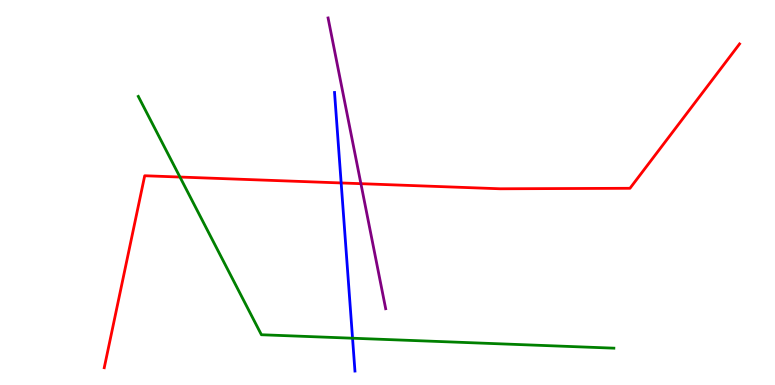[{'lines': ['blue', 'red'], 'intersections': [{'x': 4.4, 'y': 5.25}]}, {'lines': ['green', 'red'], 'intersections': [{'x': 2.32, 'y': 5.4}]}, {'lines': ['purple', 'red'], 'intersections': [{'x': 4.66, 'y': 5.23}]}, {'lines': ['blue', 'green'], 'intersections': [{'x': 4.55, 'y': 1.22}]}, {'lines': ['blue', 'purple'], 'intersections': []}, {'lines': ['green', 'purple'], 'intersections': []}]